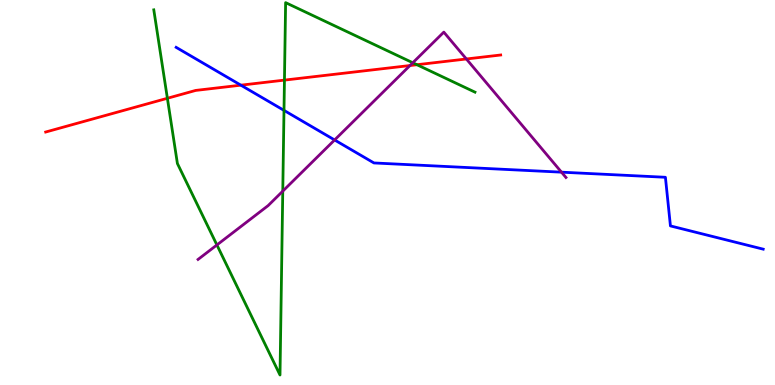[{'lines': ['blue', 'red'], 'intersections': [{'x': 3.11, 'y': 7.79}]}, {'lines': ['green', 'red'], 'intersections': [{'x': 2.16, 'y': 7.45}, {'x': 3.67, 'y': 7.92}, {'x': 5.38, 'y': 8.32}]}, {'lines': ['purple', 'red'], 'intersections': [{'x': 5.29, 'y': 8.3}, {'x': 6.02, 'y': 8.47}]}, {'lines': ['blue', 'green'], 'intersections': [{'x': 3.66, 'y': 7.13}]}, {'lines': ['blue', 'purple'], 'intersections': [{'x': 4.32, 'y': 6.36}, {'x': 7.25, 'y': 5.53}]}, {'lines': ['green', 'purple'], 'intersections': [{'x': 2.8, 'y': 3.64}, {'x': 3.65, 'y': 5.04}, {'x': 5.33, 'y': 8.37}]}]